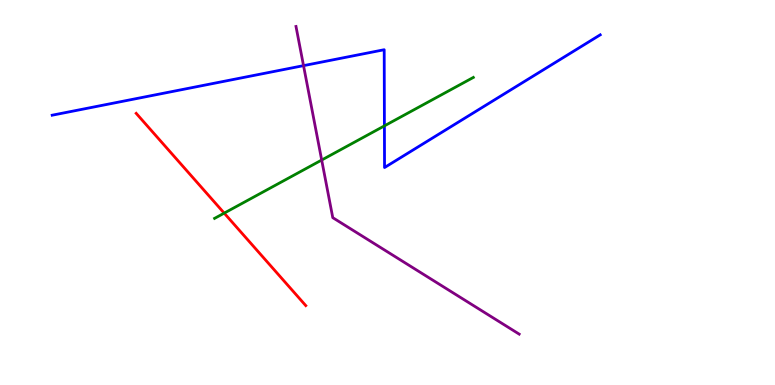[{'lines': ['blue', 'red'], 'intersections': []}, {'lines': ['green', 'red'], 'intersections': [{'x': 2.89, 'y': 4.46}]}, {'lines': ['purple', 'red'], 'intersections': []}, {'lines': ['blue', 'green'], 'intersections': [{'x': 4.96, 'y': 6.73}]}, {'lines': ['blue', 'purple'], 'intersections': [{'x': 3.92, 'y': 8.3}]}, {'lines': ['green', 'purple'], 'intersections': [{'x': 4.15, 'y': 5.84}]}]